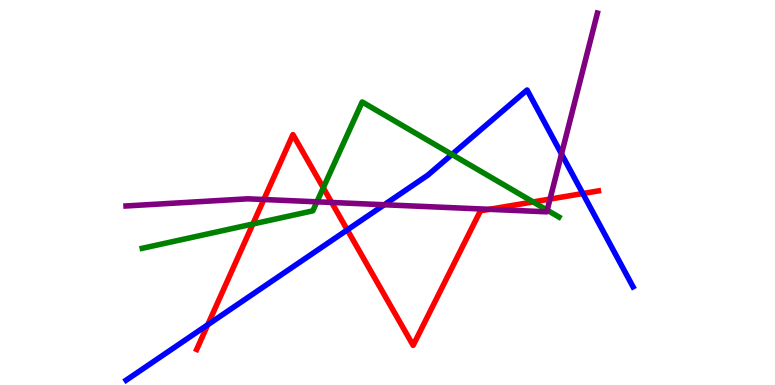[{'lines': ['blue', 'red'], 'intersections': [{'x': 2.68, 'y': 1.56}, {'x': 4.48, 'y': 4.03}, {'x': 7.52, 'y': 4.97}]}, {'lines': ['green', 'red'], 'intersections': [{'x': 3.26, 'y': 4.18}, {'x': 4.17, 'y': 5.12}, {'x': 6.88, 'y': 4.76}]}, {'lines': ['purple', 'red'], 'intersections': [{'x': 3.4, 'y': 4.82}, {'x': 4.28, 'y': 4.74}, {'x': 6.31, 'y': 4.56}, {'x': 7.1, 'y': 4.83}]}, {'lines': ['blue', 'green'], 'intersections': [{'x': 5.83, 'y': 5.99}]}, {'lines': ['blue', 'purple'], 'intersections': [{'x': 4.96, 'y': 4.68}, {'x': 7.25, 'y': 6.0}]}, {'lines': ['green', 'purple'], 'intersections': [{'x': 4.09, 'y': 4.76}, {'x': 7.06, 'y': 4.54}]}]